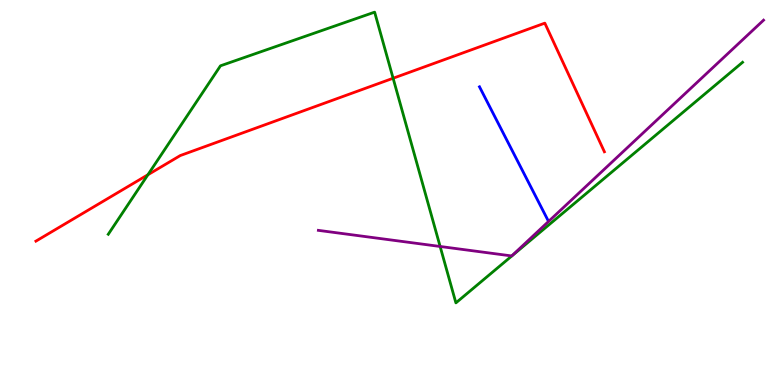[{'lines': ['blue', 'red'], 'intersections': []}, {'lines': ['green', 'red'], 'intersections': [{'x': 1.91, 'y': 5.46}, {'x': 5.07, 'y': 7.97}]}, {'lines': ['purple', 'red'], 'intersections': []}, {'lines': ['blue', 'green'], 'intersections': []}, {'lines': ['blue', 'purple'], 'intersections': []}, {'lines': ['green', 'purple'], 'intersections': [{'x': 5.68, 'y': 3.6}]}]